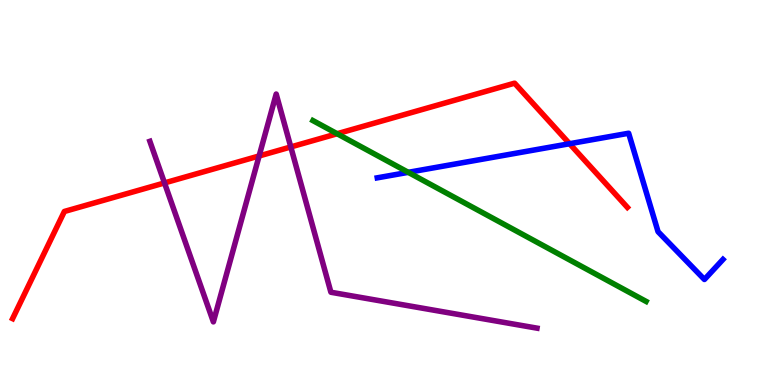[{'lines': ['blue', 'red'], 'intersections': [{'x': 7.35, 'y': 6.27}]}, {'lines': ['green', 'red'], 'intersections': [{'x': 4.35, 'y': 6.53}]}, {'lines': ['purple', 'red'], 'intersections': [{'x': 2.12, 'y': 5.25}, {'x': 3.34, 'y': 5.95}, {'x': 3.75, 'y': 6.18}]}, {'lines': ['blue', 'green'], 'intersections': [{'x': 5.27, 'y': 5.52}]}, {'lines': ['blue', 'purple'], 'intersections': []}, {'lines': ['green', 'purple'], 'intersections': []}]